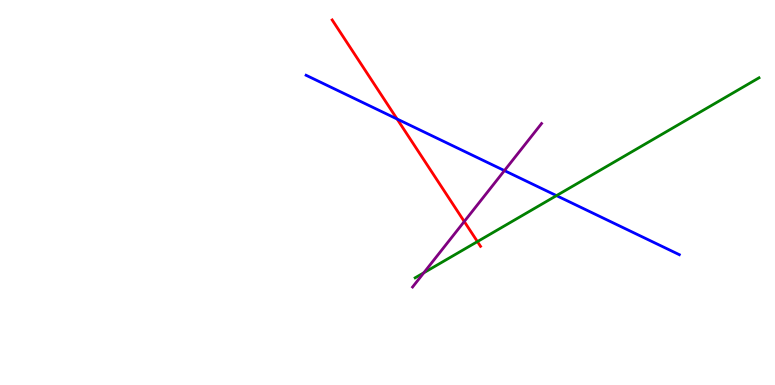[{'lines': ['blue', 'red'], 'intersections': [{'x': 5.12, 'y': 6.91}]}, {'lines': ['green', 'red'], 'intersections': [{'x': 6.16, 'y': 3.72}]}, {'lines': ['purple', 'red'], 'intersections': [{'x': 5.99, 'y': 4.25}]}, {'lines': ['blue', 'green'], 'intersections': [{'x': 7.18, 'y': 4.92}]}, {'lines': ['blue', 'purple'], 'intersections': [{'x': 6.51, 'y': 5.57}]}, {'lines': ['green', 'purple'], 'intersections': [{'x': 5.47, 'y': 2.91}]}]